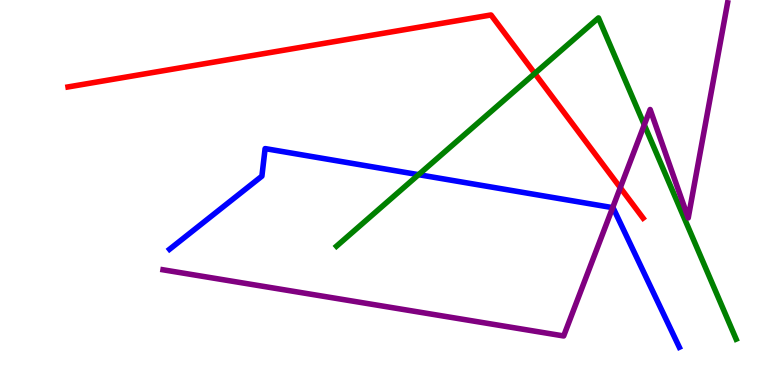[{'lines': ['blue', 'red'], 'intersections': []}, {'lines': ['green', 'red'], 'intersections': [{'x': 6.9, 'y': 8.09}]}, {'lines': ['purple', 'red'], 'intersections': [{'x': 8.0, 'y': 5.13}]}, {'lines': ['blue', 'green'], 'intersections': [{'x': 5.4, 'y': 5.46}]}, {'lines': ['blue', 'purple'], 'intersections': [{'x': 7.91, 'y': 4.61}]}, {'lines': ['green', 'purple'], 'intersections': [{'x': 8.31, 'y': 6.76}]}]